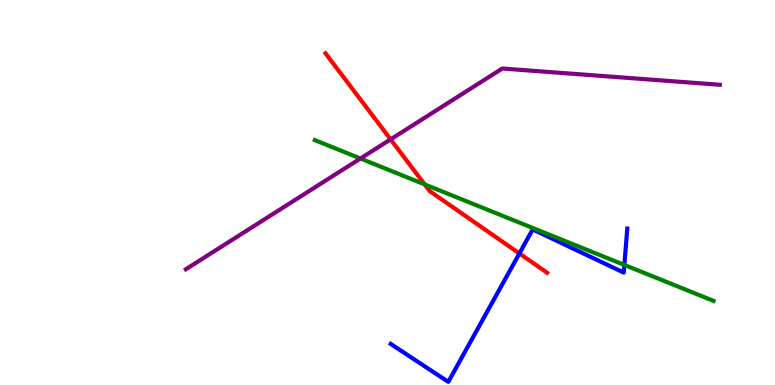[{'lines': ['blue', 'red'], 'intersections': [{'x': 6.7, 'y': 3.42}]}, {'lines': ['green', 'red'], 'intersections': [{'x': 5.48, 'y': 5.21}]}, {'lines': ['purple', 'red'], 'intersections': [{'x': 5.04, 'y': 6.38}]}, {'lines': ['blue', 'green'], 'intersections': [{'x': 8.06, 'y': 3.12}]}, {'lines': ['blue', 'purple'], 'intersections': []}, {'lines': ['green', 'purple'], 'intersections': [{'x': 4.65, 'y': 5.88}]}]